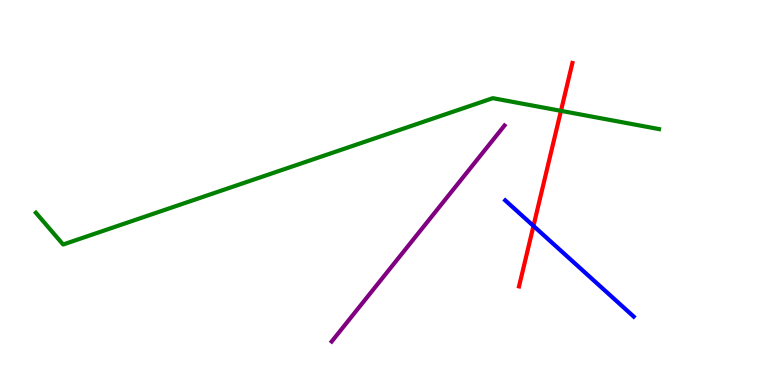[{'lines': ['blue', 'red'], 'intersections': [{'x': 6.88, 'y': 4.13}]}, {'lines': ['green', 'red'], 'intersections': [{'x': 7.24, 'y': 7.12}]}, {'lines': ['purple', 'red'], 'intersections': []}, {'lines': ['blue', 'green'], 'intersections': []}, {'lines': ['blue', 'purple'], 'intersections': []}, {'lines': ['green', 'purple'], 'intersections': []}]